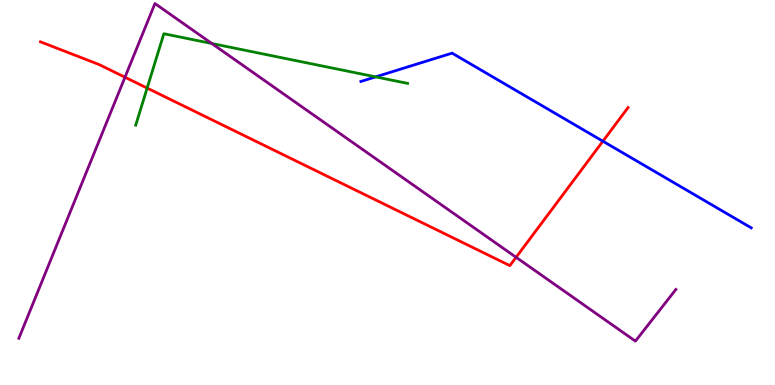[{'lines': ['blue', 'red'], 'intersections': [{'x': 7.78, 'y': 6.33}]}, {'lines': ['green', 'red'], 'intersections': [{'x': 1.9, 'y': 7.71}]}, {'lines': ['purple', 'red'], 'intersections': [{'x': 1.61, 'y': 7.99}, {'x': 6.66, 'y': 3.32}]}, {'lines': ['blue', 'green'], 'intersections': [{'x': 4.85, 'y': 8.0}]}, {'lines': ['blue', 'purple'], 'intersections': []}, {'lines': ['green', 'purple'], 'intersections': [{'x': 2.73, 'y': 8.87}]}]